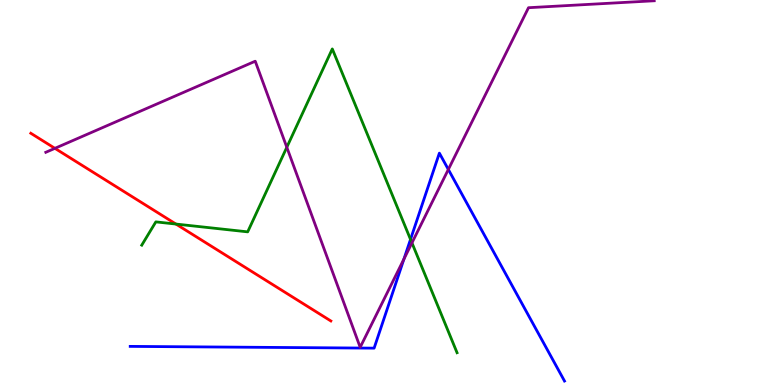[{'lines': ['blue', 'red'], 'intersections': []}, {'lines': ['green', 'red'], 'intersections': [{'x': 2.27, 'y': 4.18}]}, {'lines': ['purple', 'red'], 'intersections': [{'x': 0.709, 'y': 6.15}]}, {'lines': ['blue', 'green'], 'intersections': [{'x': 5.3, 'y': 3.78}]}, {'lines': ['blue', 'purple'], 'intersections': [{'x': 5.21, 'y': 3.27}, {'x': 5.79, 'y': 5.6}]}, {'lines': ['green', 'purple'], 'intersections': [{'x': 3.7, 'y': 6.17}, {'x': 5.32, 'y': 3.69}]}]